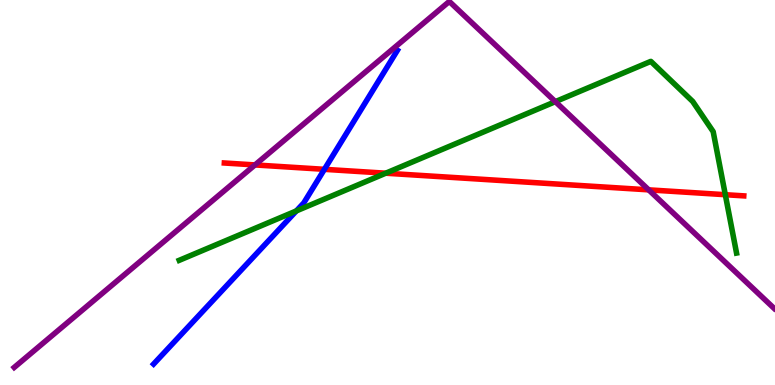[{'lines': ['blue', 'red'], 'intersections': [{'x': 4.19, 'y': 5.6}]}, {'lines': ['green', 'red'], 'intersections': [{'x': 4.98, 'y': 5.5}, {'x': 9.36, 'y': 4.94}]}, {'lines': ['purple', 'red'], 'intersections': [{'x': 3.29, 'y': 5.72}, {'x': 8.37, 'y': 5.07}]}, {'lines': ['blue', 'green'], 'intersections': [{'x': 3.82, 'y': 4.52}]}, {'lines': ['blue', 'purple'], 'intersections': []}, {'lines': ['green', 'purple'], 'intersections': [{'x': 7.17, 'y': 7.36}]}]